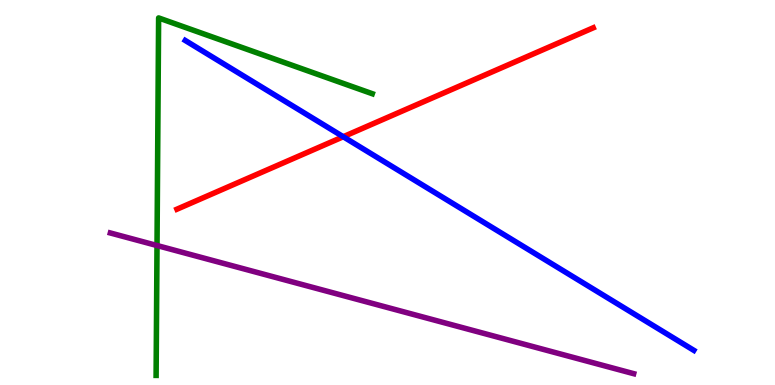[{'lines': ['blue', 'red'], 'intersections': [{'x': 4.43, 'y': 6.45}]}, {'lines': ['green', 'red'], 'intersections': []}, {'lines': ['purple', 'red'], 'intersections': []}, {'lines': ['blue', 'green'], 'intersections': []}, {'lines': ['blue', 'purple'], 'intersections': []}, {'lines': ['green', 'purple'], 'intersections': [{'x': 2.03, 'y': 3.62}]}]